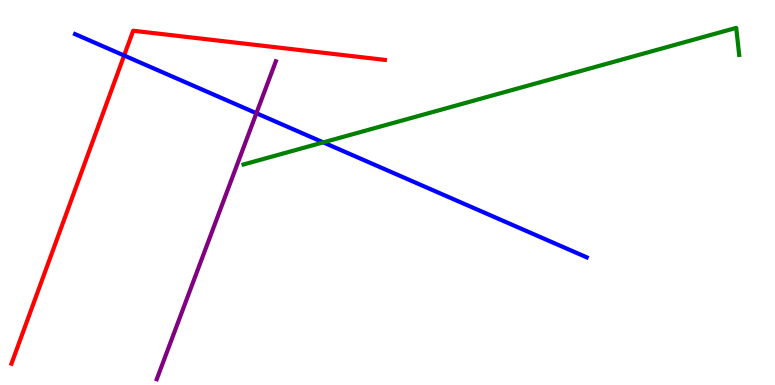[{'lines': ['blue', 'red'], 'intersections': [{'x': 1.6, 'y': 8.56}]}, {'lines': ['green', 'red'], 'intersections': []}, {'lines': ['purple', 'red'], 'intersections': []}, {'lines': ['blue', 'green'], 'intersections': [{'x': 4.17, 'y': 6.3}]}, {'lines': ['blue', 'purple'], 'intersections': [{'x': 3.31, 'y': 7.06}]}, {'lines': ['green', 'purple'], 'intersections': []}]